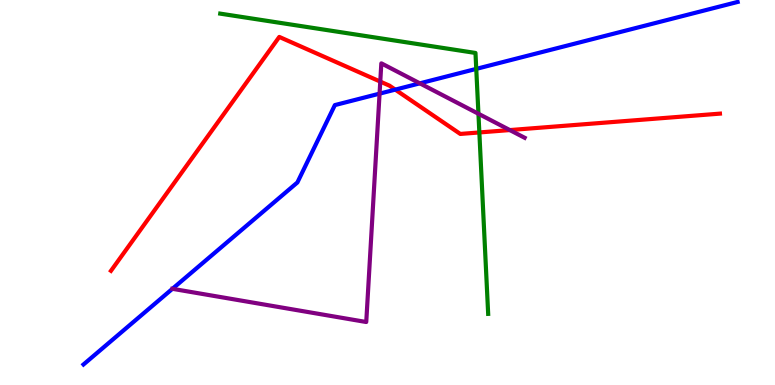[{'lines': ['blue', 'red'], 'intersections': [{'x': 5.1, 'y': 7.67}]}, {'lines': ['green', 'red'], 'intersections': [{'x': 6.19, 'y': 6.56}]}, {'lines': ['purple', 'red'], 'intersections': [{'x': 4.91, 'y': 7.88}, {'x': 6.58, 'y': 6.62}]}, {'lines': ['blue', 'green'], 'intersections': [{'x': 6.15, 'y': 8.21}]}, {'lines': ['blue', 'purple'], 'intersections': [{'x': 2.22, 'y': 2.5}, {'x': 4.9, 'y': 7.57}, {'x': 5.42, 'y': 7.84}]}, {'lines': ['green', 'purple'], 'intersections': [{'x': 6.17, 'y': 7.04}]}]